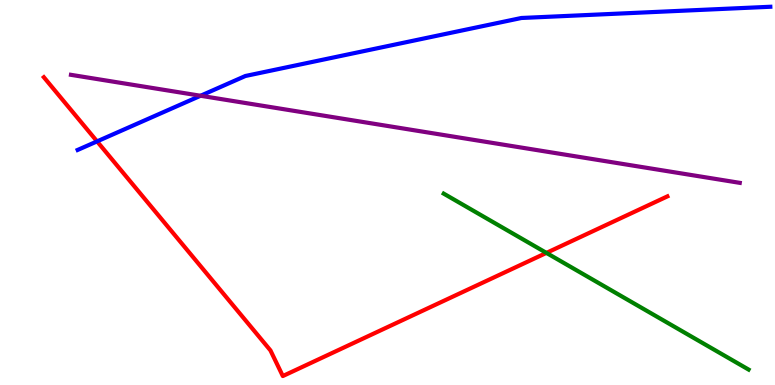[{'lines': ['blue', 'red'], 'intersections': [{'x': 1.25, 'y': 6.33}]}, {'lines': ['green', 'red'], 'intersections': [{'x': 7.05, 'y': 3.43}]}, {'lines': ['purple', 'red'], 'intersections': []}, {'lines': ['blue', 'green'], 'intersections': []}, {'lines': ['blue', 'purple'], 'intersections': [{'x': 2.59, 'y': 7.51}]}, {'lines': ['green', 'purple'], 'intersections': []}]